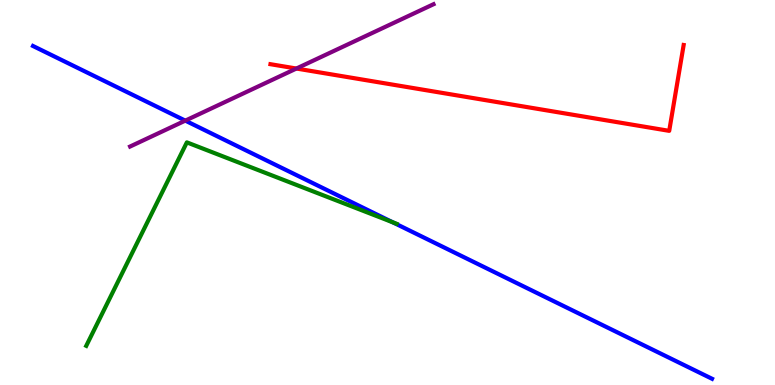[{'lines': ['blue', 'red'], 'intersections': []}, {'lines': ['green', 'red'], 'intersections': []}, {'lines': ['purple', 'red'], 'intersections': [{'x': 3.82, 'y': 8.22}]}, {'lines': ['blue', 'green'], 'intersections': [{'x': 5.07, 'y': 4.23}]}, {'lines': ['blue', 'purple'], 'intersections': [{'x': 2.39, 'y': 6.87}]}, {'lines': ['green', 'purple'], 'intersections': []}]